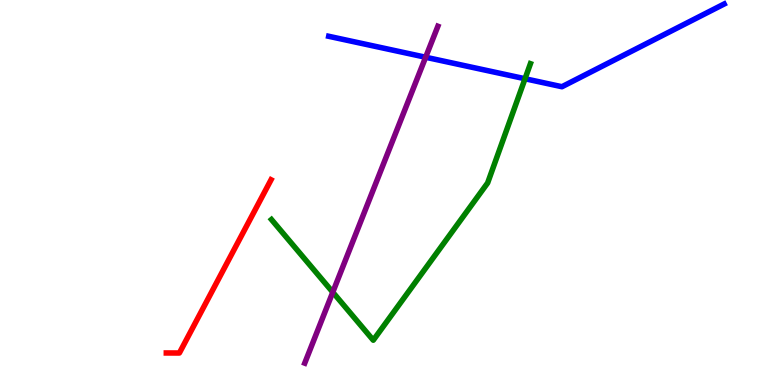[{'lines': ['blue', 'red'], 'intersections': []}, {'lines': ['green', 'red'], 'intersections': []}, {'lines': ['purple', 'red'], 'intersections': []}, {'lines': ['blue', 'green'], 'intersections': [{'x': 6.77, 'y': 7.95}]}, {'lines': ['blue', 'purple'], 'intersections': [{'x': 5.49, 'y': 8.51}]}, {'lines': ['green', 'purple'], 'intersections': [{'x': 4.29, 'y': 2.41}]}]